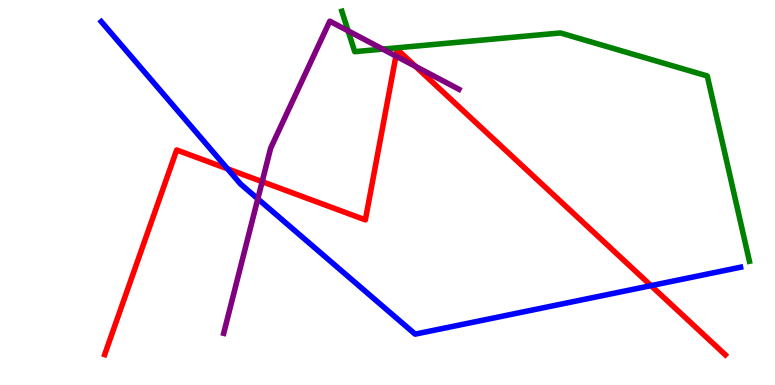[{'lines': ['blue', 'red'], 'intersections': [{'x': 2.94, 'y': 5.61}, {'x': 8.4, 'y': 2.58}]}, {'lines': ['green', 'red'], 'intersections': []}, {'lines': ['purple', 'red'], 'intersections': [{'x': 3.38, 'y': 5.28}, {'x': 5.11, 'y': 8.54}, {'x': 5.36, 'y': 8.28}]}, {'lines': ['blue', 'green'], 'intersections': []}, {'lines': ['blue', 'purple'], 'intersections': [{'x': 3.33, 'y': 4.84}]}, {'lines': ['green', 'purple'], 'intersections': [{'x': 4.49, 'y': 9.2}, {'x': 4.94, 'y': 8.72}]}]